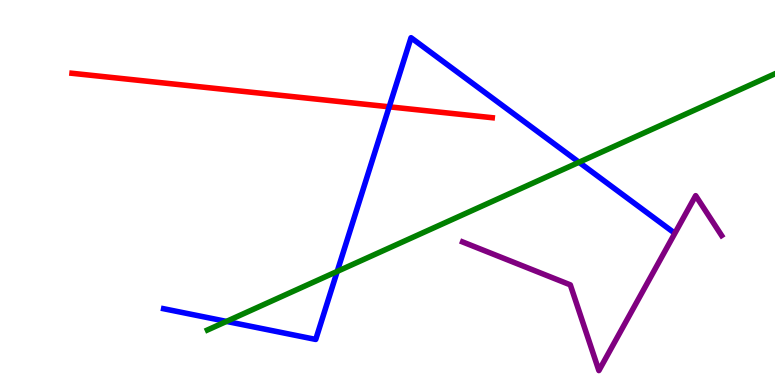[{'lines': ['blue', 'red'], 'intersections': [{'x': 5.02, 'y': 7.23}]}, {'lines': ['green', 'red'], 'intersections': []}, {'lines': ['purple', 'red'], 'intersections': []}, {'lines': ['blue', 'green'], 'intersections': [{'x': 2.92, 'y': 1.65}, {'x': 4.35, 'y': 2.95}, {'x': 7.47, 'y': 5.79}]}, {'lines': ['blue', 'purple'], 'intersections': []}, {'lines': ['green', 'purple'], 'intersections': []}]